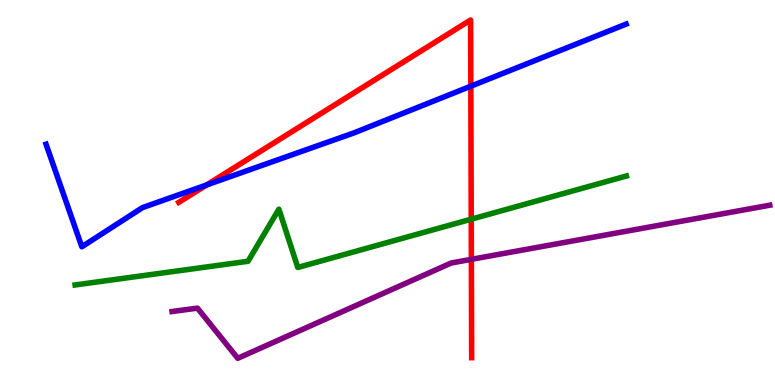[{'lines': ['blue', 'red'], 'intersections': [{'x': 2.67, 'y': 5.2}, {'x': 6.08, 'y': 7.76}]}, {'lines': ['green', 'red'], 'intersections': [{'x': 6.08, 'y': 4.31}]}, {'lines': ['purple', 'red'], 'intersections': [{'x': 6.08, 'y': 3.26}]}, {'lines': ['blue', 'green'], 'intersections': []}, {'lines': ['blue', 'purple'], 'intersections': []}, {'lines': ['green', 'purple'], 'intersections': []}]